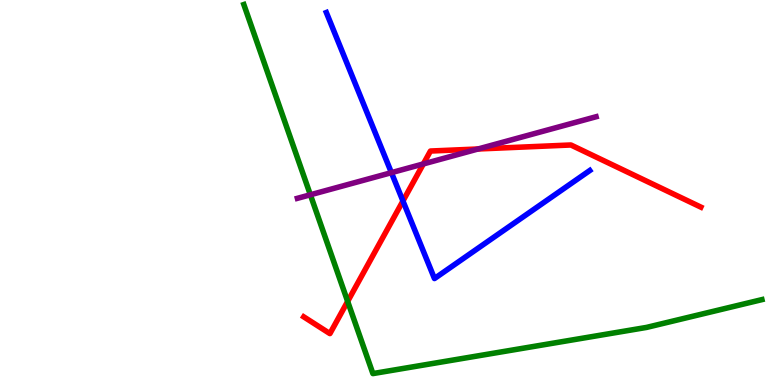[{'lines': ['blue', 'red'], 'intersections': [{'x': 5.2, 'y': 4.78}]}, {'lines': ['green', 'red'], 'intersections': [{'x': 4.49, 'y': 2.17}]}, {'lines': ['purple', 'red'], 'intersections': [{'x': 5.46, 'y': 5.74}, {'x': 6.17, 'y': 6.13}]}, {'lines': ['blue', 'green'], 'intersections': []}, {'lines': ['blue', 'purple'], 'intersections': [{'x': 5.05, 'y': 5.52}]}, {'lines': ['green', 'purple'], 'intersections': [{'x': 4.0, 'y': 4.94}]}]